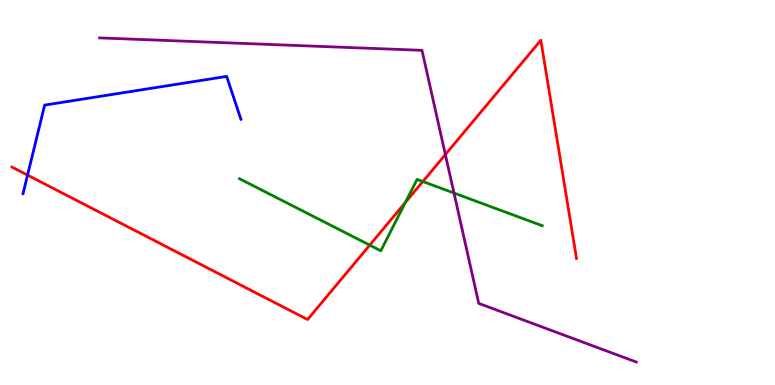[{'lines': ['blue', 'red'], 'intersections': [{'x': 0.356, 'y': 5.45}]}, {'lines': ['green', 'red'], 'intersections': [{'x': 4.77, 'y': 3.63}, {'x': 5.23, 'y': 4.74}, {'x': 5.46, 'y': 5.29}]}, {'lines': ['purple', 'red'], 'intersections': [{'x': 5.75, 'y': 5.99}]}, {'lines': ['blue', 'green'], 'intersections': []}, {'lines': ['blue', 'purple'], 'intersections': []}, {'lines': ['green', 'purple'], 'intersections': [{'x': 5.86, 'y': 4.99}]}]